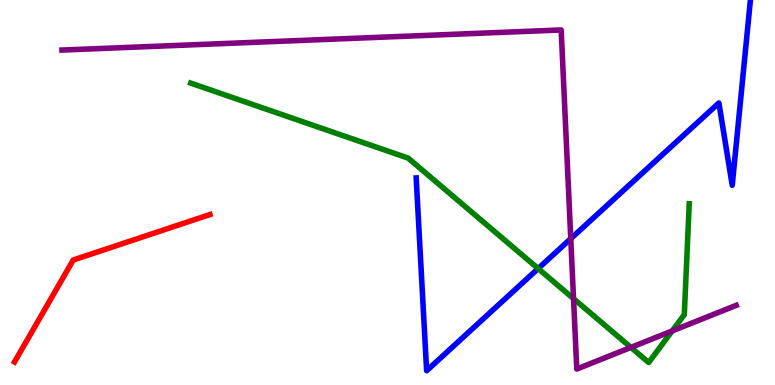[{'lines': ['blue', 'red'], 'intersections': []}, {'lines': ['green', 'red'], 'intersections': []}, {'lines': ['purple', 'red'], 'intersections': []}, {'lines': ['blue', 'green'], 'intersections': [{'x': 6.94, 'y': 3.02}]}, {'lines': ['blue', 'purple'], 'intersections': [{'x': 7.36, 'y': 3.8}]}, {'lines': ['green', 'purple'], 'intersections': [{'x': 7.4, 'y': 2.24}, {'x': 8.14, 'y': 0.977}, {'x': 8.67, 'y': 1.4}]}]